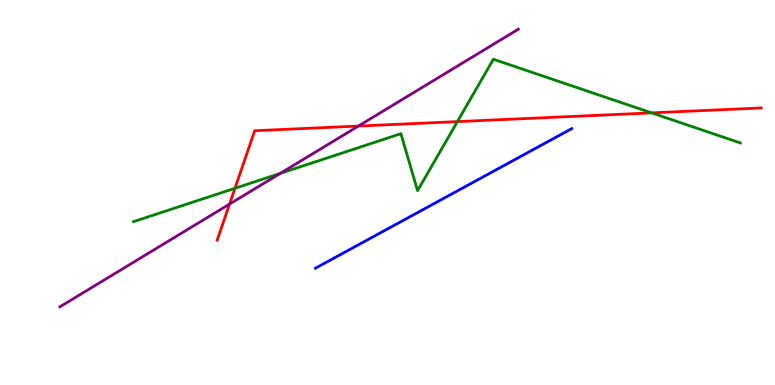[{'lines': ['blue', 'red'], 'intersections': []}, {'lines': ['green', 'red'], 'intersections': [{'x': 3.03, 'y': 5.11}, {'x': 5.9, 'y': 6.84}, {'x': 8.41, 'y': 7.07}]}, {'lines': ['purple', 'red'], 'intersections': [{'x': 2.96, 'y': 4.7}, {'x': 4.62, 'y': 6.73}]}, {'lines': ['blue', 'green'], 'intersections': []}, {'lines': ['blue', 'purple'], 'intersections': []}, {'lines': ['green', 'purple'], 'intersections': [{'x': 3.62, 'y': 5.5}]}]